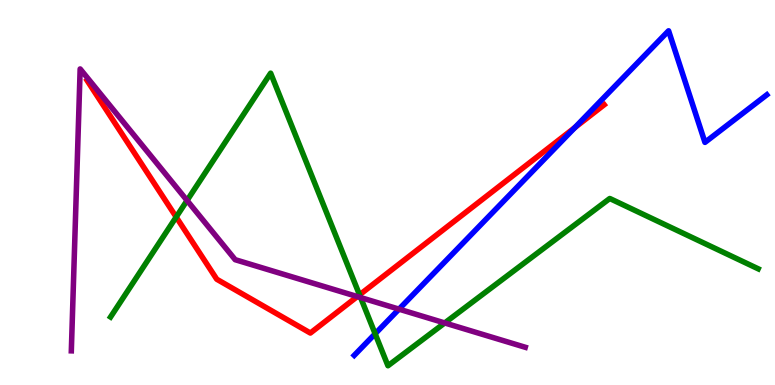[{'lines': ['blue', 'red'], 'intersections': [{'x': 7.42, 'y': 6.69}]}, {'lines': ['green', 'red'], 'intersections': [{'x': 2.27, 'y': 4.36}, {'x': 4.64, 'y': 2.34}]}, {'lines': ['purple', 'red'], 'intersections': [{'x': 4.61, 'y': 2.3}]}, {'lines': ['blue', 'green'], 'intersections': [{'x': 4.84, 'y': 1.33}]}, {'lines': ['blue', 'purple'], 'intersections': [{'x': 5.15, 'y': 1.97}]}, {'lines': ['green', 'purple'], 'intersections': [{'x': 2.41, 'y': 4.79}, {'x': 4.65, 'y': 2.27}, {'x': 5.74, 'y': 1.61}]}]